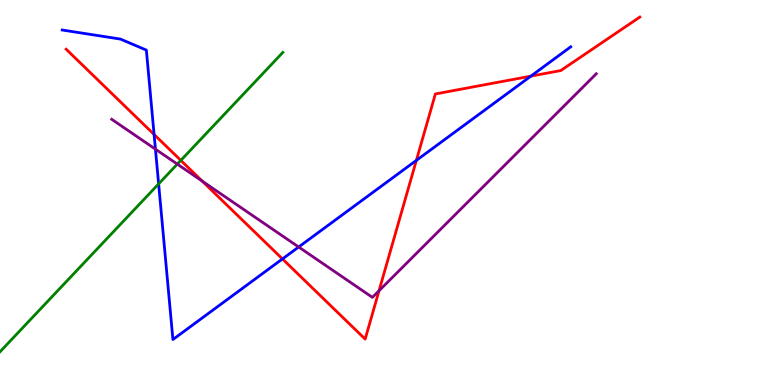[{'lines': ['blue', 'red'], 'intersections': [{'x': 1.99, 'y': 6.51}, {'x': 3.64, 'y': 3.27}, {'x': 5.37, 'y': 5.83}, {'x': 6.85, 'y': 8.02}]}, {'lines': ['green', 'red'], 'intersections': [{'x': 2.33, 'y': 5.83}]}, {'lines': ['purple', 'red'], 'intersections': [{'x': 2.61, 'y': 5.3}, {'x': 4.89, 'y': 2.45}]}, {'lines': ['blue', 'green'], 'intersections': [{'x': 2.05, 'y': 5.22}]}, {'lines': ['blue', 'purple'], 'intersections': [{'x': 2.01, 'y': 6.13}, {'x': 3.85, 'y': 3.58}]}, {'lines': ['green', 'purple'], 'intersections': [{'x': 2.29, 'y': 5.74}]}]